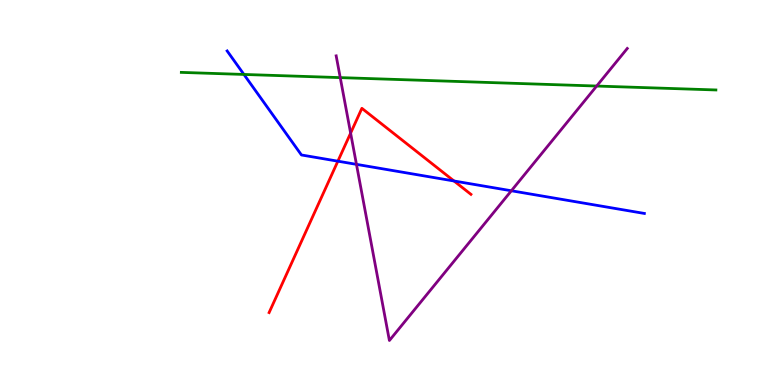[{'lines': ['blue', 'red'], 'intersections': [{'x': 4.36, 'y': 5.81}, {'x': 5.86, 'y': 5.3}]}, {'lines': ['green', 'red'], 'intersections': []}, {'lines': ['purple', 'red'], 'intersections': [{'x': 4.52, 'y': 6.54}]}, {'lines': ['blue', 'green'], 'intersections': [{'x': 3.15, 'y': 8.07}]}, {'lines': ['blue', 'purple'], 'intersections': [{'x': 4.6, 'y': 5.73}, {'x': 6.6, 'y': 5.05}]}, {'lines': ['green', 'purple'], 'intersections': [{'x': 4.39, 'y': 7.98}, {'x': 7.7, 'y': 7.77}]}]